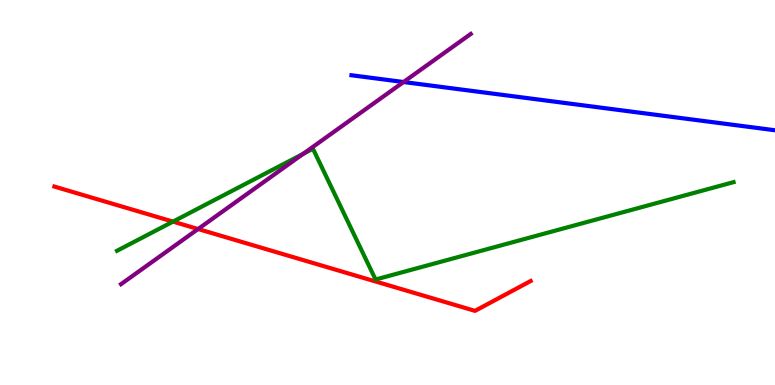[{'lines': ['blue', 'red'], 'intersections': []}, {'lines': ['green', 'red'], 'intersections': [{'x': 2.23, 'y': 4.24}]}, {'lines': ['purple', 'red'], 'intersections': [{'x': 2.56, 'y': 4.05}]}, {'lines': ['blue', 'green'], 'intersections': []}, {'lines': ['blue', 'purple'], 'intersections': [{'x': 5.21, 'y': 7.87}]}, {'lines': ['green', 'purple'], 'intersections': [{'x': 3.91, 'y': 6.0}]}]